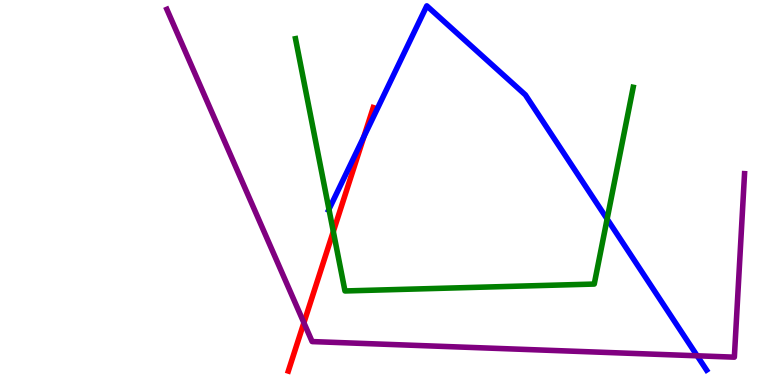[{'lines': ['blue', 'red'], 'intersections': [{'x': 4.7, 'y': 6.45}]}, {'lines': ['green', 'red'], 'intersections': [{'x': 4.3, 'y': 3.99}]}, {'lines': ['purple', 'red'], 'intersections': [{'x': 3.92, 'y': 1.62}]}, {'lines': ['blue', 'green'], 'intersections': [{'x': 4.24, 'y': 4.56}, {'x': 7.83, 'y': 4.31}]}, {'lines': ['blue', 'purple'], 'intersections': [{'x': 9.0, 'y': 0.759}]}, {'lines': ['green', 'purple'], 'intersections': []}]